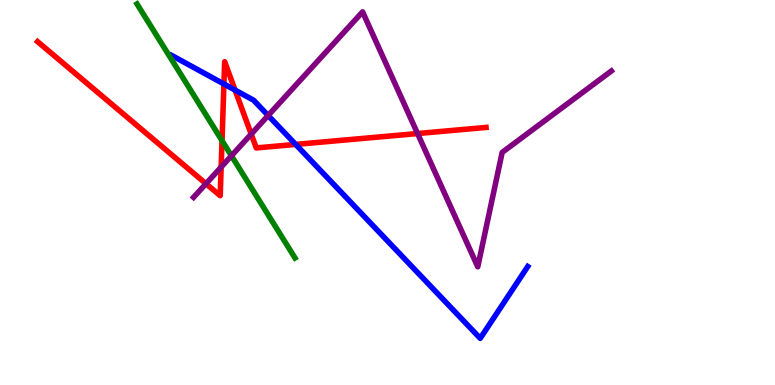[{'lines': ['blue', 'red'], 'intersections': [{'x': 2.89, 'y': 7.82}, {'x': 3.03, 'y': 7.66}, {'x': 3.82, 'y': 6.25}]}, {'lines': ['green', 'red'], 'intersections': [{'x': 2.86, 'y': 6.35}]}, {'lines': ['purple', 'red'], 'intersections': [{'x': 2.66, 'y': 5.23}, {'x': 2.85, 'y': 5.66}, {'x': 3.24, 'y': 6.52}, {'x': 5.39, 'y': 6.53}]}, {'lines': ['blue', 'green'], 'intersections': []}, {'lines': ['blue', 'purple'], 'intersections': [{'x': 3.46, 'y': 7.0}]}, {'lines': ['green', 'purple'], 'intersections': [{'x': 2.99, 'y': 5.95}]}]